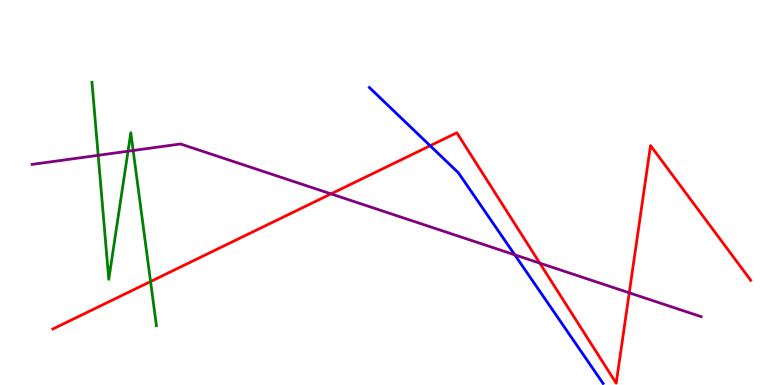[{'lines': ['blue', 'red'], 'intersections': [{'x': 5.55, 'y': 6.21}]}, {'lines': ['green', 'red'], 'intersections': [{'x': 1.94, 'y': 2.69}]}, {'lines': ['purple', 'red'], 'intersections': [{'x': 4.27, 'y': 4.96}, {'x': 6.96, 'y': 3.17}, {'x': 8.12, 'y': 2.39}]}, {'lines': ['blue', 'green'], 'intersections': []}, {'lines': ['blue', 'purple'], 'intersections': [{'x': 6.64, 'y': 3.38}]}, {'lines': ['green', 'purple'], 'intersections': [{'x': 1.27, 'y': 5.97}, {'x': 1.65, 'y': 6.07}, {'x': 1.72, 'y': 6.09}]}]